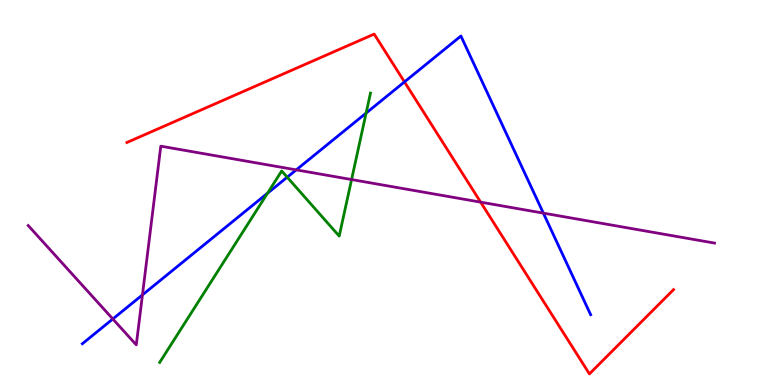[{'lines': ['blue', 'red'], 'intersections': [{'x': 5.22, 'y': 7.87}]}, {'lines': ['green', 'red'], 'intersections': []}, {'lines': ['purple', 'red'], 'intersections': [{'x': 6.2, 'y': 4.75}]}, {'lines': ['blue', 'green'], 'intersections': [{'x': 3.45, 'y': 4.98}, {'x': 3.71, 'y': 5.4}, {'x': 4.72, 'y': 7.06}]}, {'lines': ['blue', 'purple'], 'intersections': [{'x': 1.46, 'y': 1.72}, {'x': 1.84, 'y': 2.34}, {'x': 3.82, 'y': 5.59}, {'x': 7.01, 'y': 4.46}]}, {'lines': ['green', 'purple'], 'intersections': [{'x': 4.54, 'y': 5.34}]}]